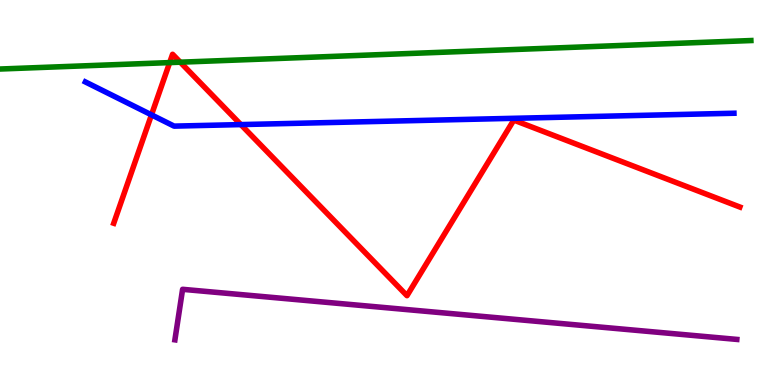[{'lines': ['blue', 'red'], 'intersections': [{'x': 1.95, 'y': 7.02}, {'x': 3.11, 'y': 6.76}]}, {'lines': ['green', 'red'], 'intersections': [{'x': 2.19, 'y': 8.37}, {'x': 2.33, 'y': 8.38}]}, {'lines': ['purple', 'red'], 'intersections': []}, {'lines': ['blue', 'green'], 'intersections': []}, {'lines': ['blue', 'purple'], 'intersections': []}, {'lines': ['green', 'purple'], 'intersections': []}]